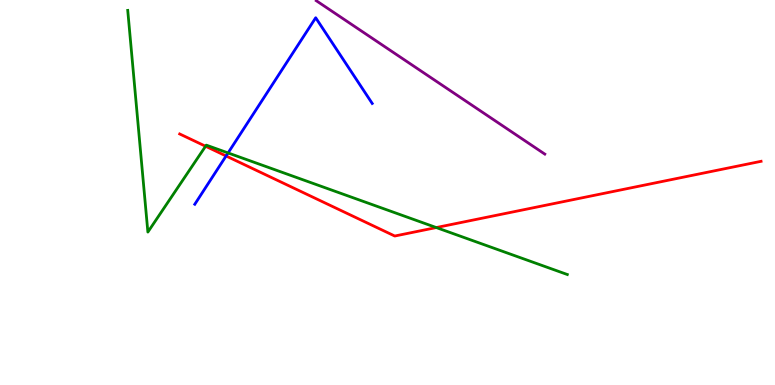[{'lines': ['blue', 'red'], 'intersections': [{'x': 2.92, 'y': 5.95}]}, {'lines': ['green', 'red'], 'intersections': [{'x': 2.65, 'y': 6.2}, {'x': 5.63, 'y': 4.09}]}, {'lines': ['purple', 'red'], 'intersections': []}, {'lines': ['blue', 'green'], 'intersections': [{'x': 2.94, 'y': 6.03}]}, {'lines': ['blue', 'purple'], 'intersections': []}, {'lines': ['green', 'purple'], 'intersections': []}]